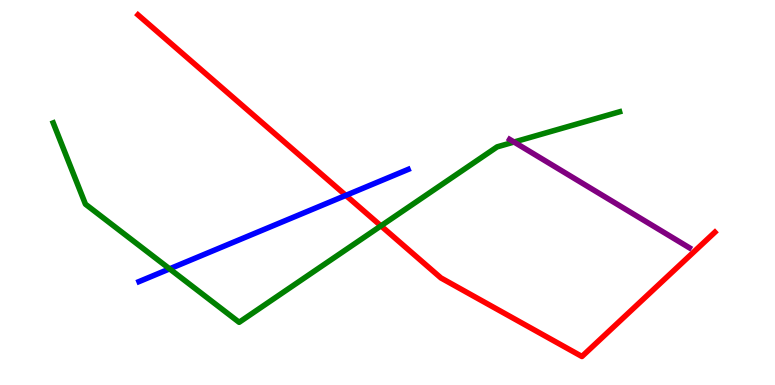[{'lines': ['blue', 'red'], 'intersections': [{'x': 4.46, 'y': 4.93}]}, {'lines': ['green', 'red'], 'intersections': [{'x': 4.92, 'y': 4.13}]}, {'lines': ['purple', 'red'], 'intersections': []}, {'lines': ['blue', 'green'], 'intersections': [{'x': 2.19, 'y': 3.02}]}, {'lines': ['blue', 'purple'], 'intersections': []}, {'lines': ['green', 'purple'], 'intersections': [{'x': 6.63, 'y': 6.31}]}]